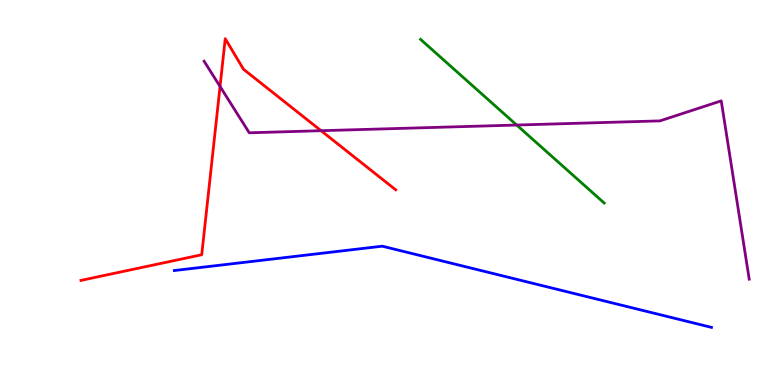[{'lines': ['blue', 'red'], 'intersections': []}, {'lines': ['green', 'red'], 'intersections': []}, {'lines': ['purple', 'red'], 'intersections': [{'x': 2.84, 'y': 7.75}, {'x': 4.14, 'y': 6.61}]}, {'lines': ['blue', 'green'], 'intersections': []}, {'lines': ['blue', 'purple'], 'intersections': []}, {'lines': ['green', 'purple'], 'intersections': [{'x': 6.67, 'y': 6.75}]}]